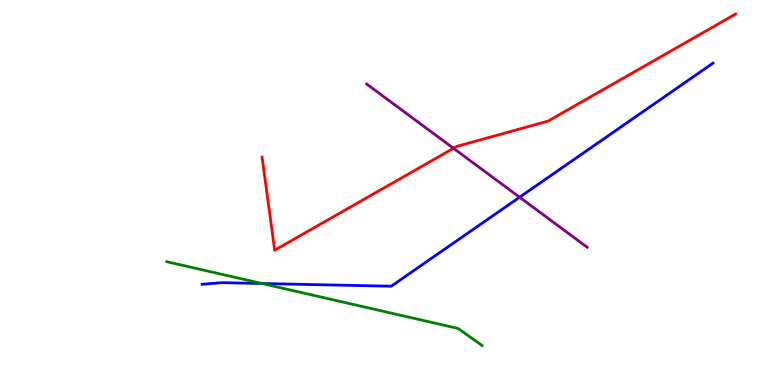[{'lines': ['blue', 'red'], 'intersections': []}, {'lines': ['green', 'red'], 'intersections': []}, {'lines': ['purple', 'red'], 'intersections': [{'x': 5.85, 'y': 6.15}]}, {'lines': ['blue', 'green'], 'intersections': [{'x': 3.38, 'y': 2.64}]}, {'lines': ['blue', 'purple'], 'intersections': [{'x': 6.7, 'y': 4.88}]}, {'lines': ['green', 'purple'], 'intersections': []}]